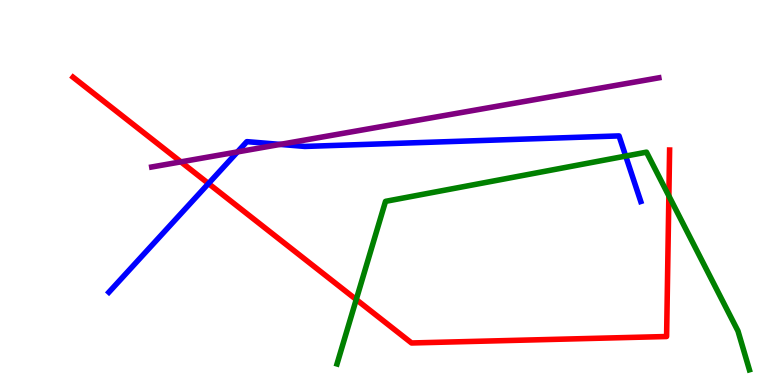[{'lines': ['blue', 'red'], 'intersections': [{'x': 2.69, 'y': 5.23}]}, {'lines': ['green', 'red'], 'intersections': [{'x': 4.6, 'y': 2.22}, {'x': 8.63, 'y': 4.91}]}, {'lines': ['purple', 'red'], 'intersections': [{'x': 2.33, 'y': 5.8}]}, {'lines': ['blue', 'green'], 'intersections': [{'x': 8.07, 'y': 5.95}]}, {'lines': ['blue', 'purple'], 'intersections': [{'x': 3.06, 'y': 6.05}, {'x': 3.62, 'y': 6.25}]}, {'lines': ['green', 'purple'], 'intersections': []}]